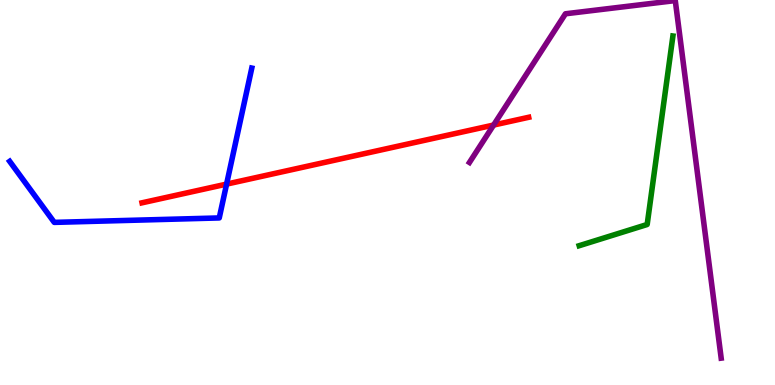[{'lines': ['blue', 'red'], 'intersections': [{'x': 2.92, 'y': 5.22}]}, {'lines': ['green', 'red'], 'intersections': []}, {'lines': ['purple', 'red'], 'intersections': [{'x': 6.37, 'y': 6.75}]}, {'lines': ['blue', 'green'], 'intersections': []}, {'lines': ['blue', 'purple'], 'intersections': []}, {'lines': ['green', 'purple'], 'intersections': []}]